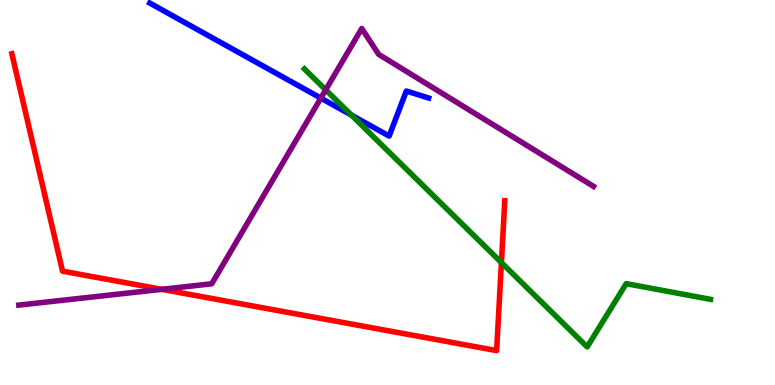[{'lines': ['blue', 'red'], 'intersections': []}, {'lines': ['green', 'red'], 'intersections': [{'x': 6.47, 'y': 3.18}]}, {'lines': ['purple', 'red'], 'intersections': [{'x': 2.09, 'y': 2.49}]}, {'lines': ['blue', 'green'], 'intersections': [{'x': 4.53, 'y': 7.01}]}, {'lines': ['blue', 'purple'], 'intersections': [{'x': 4.14, 'y': 7.45}]}, {'lines': ['green', 'purple'], 'intersections': [{'x': 4.2, 'y': 7.67}]}]